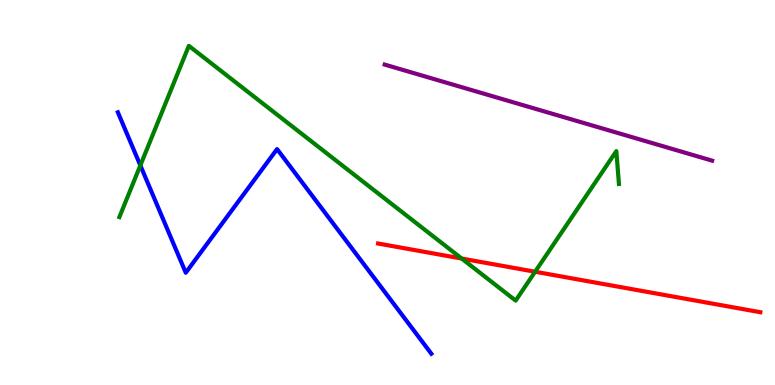[{'lines': ['blue', 'red'], 'intersections': []}, {'lines': ['green', 'red'], 'intersections': [{'x': 5.96, 'y': 3.28}, {'x': 6.9, 'y': 2.94}]}, {'lines': ['purple', 'red'], 'intersections': []}, {'lines': ['blue', 'green'], 'intersections': [{'x': 1.81, 'y': 5.7}]}, {'lines': ['blue', 'purple'], 'intersections': []}, {'lines': ['green', 'purple'], 'intersections': []}]